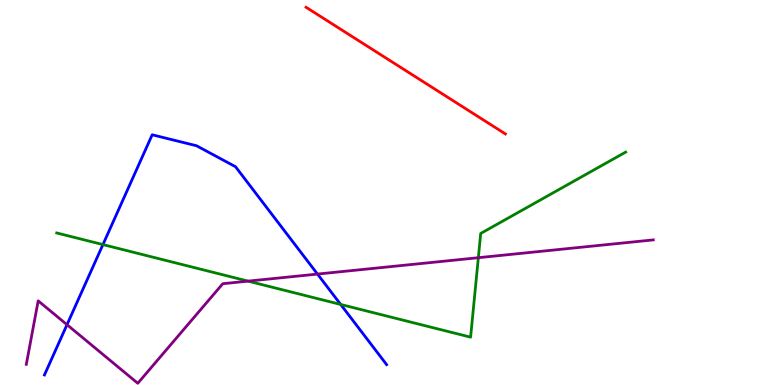[{'lines': ['blue', 'red'], 'intersections': []}, {'lines': ['green', 'red'], 'intersections': []}, {'lines': ['purple', 'red'], 'intersections': []}, {'lines': ['blue', 'green'], 'intersections': [{'x': 1.33, 'y': 3.65}, {'x': 4.4, 'y': 2.09}]}, {'lines': ['blue', 'purple'], 'intersections': [{'x': 0.865, 'y': 1.57}, {'x': 4.1, 'y': 2.88}]}, {'lines': ['green', 'purple'], 'intersections': [{'x': 3.2, 'y': 2.7}, {'x': 6.17, 'y': 3.31}]}]